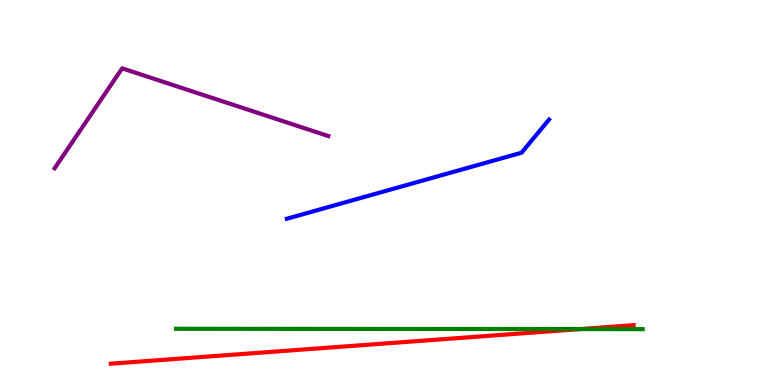[{'lines': ['blue', 'red'], 'intersections': []}, {'lines': ['green', 'red'], 'intersections': [{'x': 7.48, 'y': 1.45}]}, {'lines': ['purple', 'red'], 'intersections': []}, {'lines': ['blue', 'green'], 'intersections': []}, {'lines': ['blue', 'purple'], 'intersections': []}, {'lines': ['green', 'purple'], 'intersections': []}]